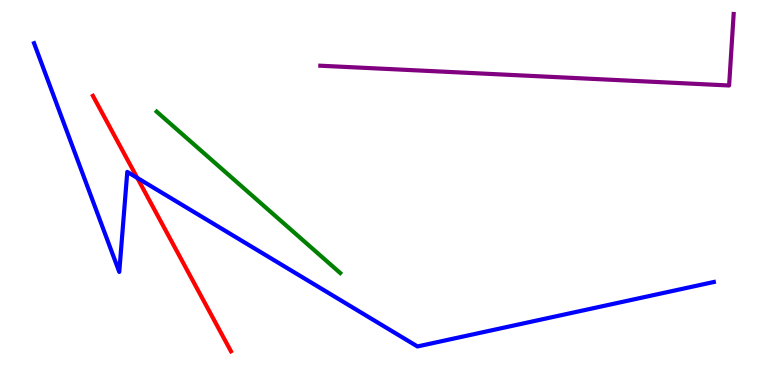[{'lines': ['blue', 'red'], 'intersections': [{'x': 1.77, 'y': 5.38}]}, {'lines': ['green', 'red'], 'intersections': []}, {'lines': ['purple', 'red'], 'intersections': []}, {'lines': ['blue', 'green'], 'intersections': []}, {'lines': ['blue', 'purple'], 'intersections': []}, {'lines': ['green', 'purple'], 'intersections': []}]